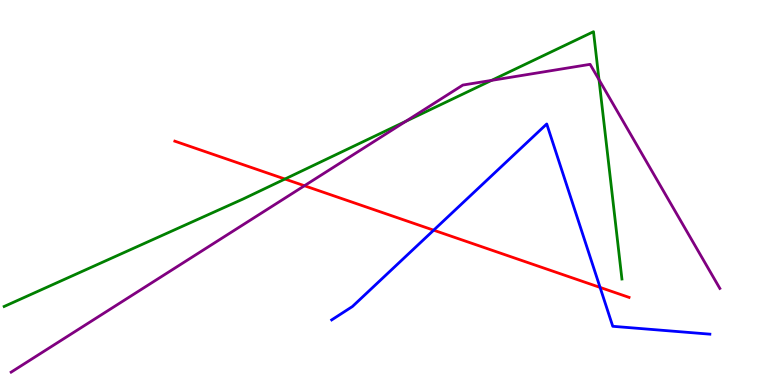[{'lines': ['blue', 'red'], 'intersections': [{'x': 5.6, 'y': 4.02}, {'x': 7.74, 'y': 2.53}]}, {'lines': ['green', 'red'], 'intersections': [{'x': 3.68, 'y': 5.35}]}, {'lines': ['purple', 'red'], 'intersections': [{'x': 3.93, 'y': 5.18}]}, {'lines': ['blue', 'green'], 'intersections': []}, {'lines': ['blue', 'purple'], 'intersections': []}, {'lines': ['green', 'purple'], 'intersections': [{'x': 5.24, 'y': 6.85}, {'x': 6.34, 'y': 7.91}, {'x': 7.73, 'y': 7.93}]}]